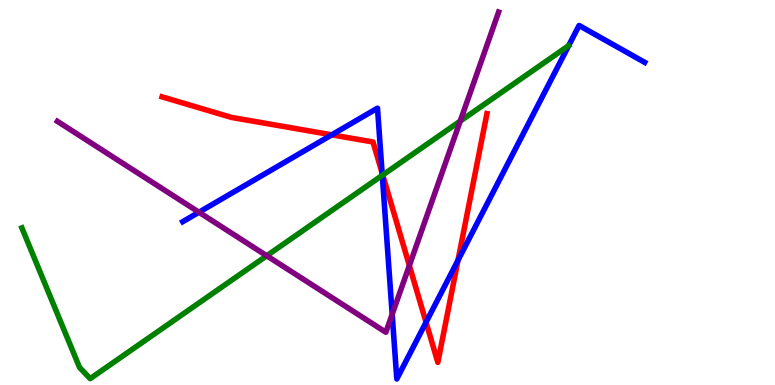[{'lines': ['blue', 'red'], 'intersections': [{'x': 4.28, 'y': 6.5}, {'x': 4.93, 'y': 5.51}, {'x': 5.5, 'y': 1.63}, {'x': 5.91, 'y': 3.24}]}, {'lines': ['green', 'red'], 'intersections': [{'x': 4.94, 'y': 5.45}]}, {'lines': ['purple', 'red'], 'intersections': [{'x': 5.28, 'y': 3.1}]}, {'lines': ['blue', 'green'], 'intersections': [{'x': 4.93, 'y': 5.45}]}, {'lines': ['blue', 'purple'], 'intersections': [{'x': 2.57, 'y': 4.49}, {'x': 5.06, 'y': 1.84}]}, {'lines': ['green', 'purple'], 'intersections': [{'x': 3.44, 'y': 3.36}, {'x': 5.94, 'y': 6.85}]}]